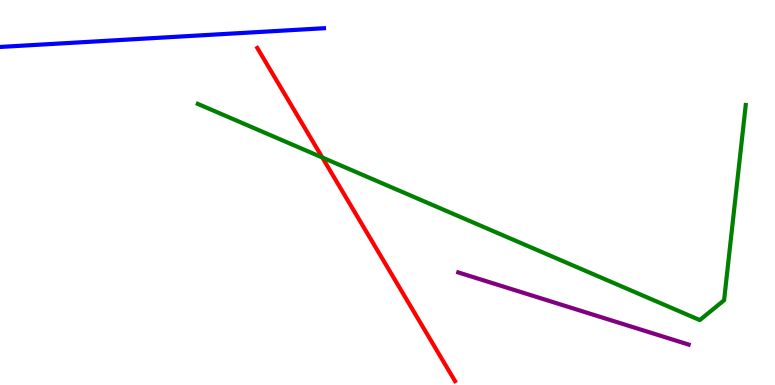[{'lines': ['blue', 'red'], 'intersections': []}, {'lines': ['green', 'red'], 'intersections': [{'x': 4.16, 'y': 5.91}]}, {'lines': ['purple', 'red'], 'intersections': []}, {'lines': ['blue', 'green'], 'intersections': []}, {'lines': ['blue', 'purple'], 'intersections': []}, {'lines': ['green', 'purple'], 'intersections': []}]